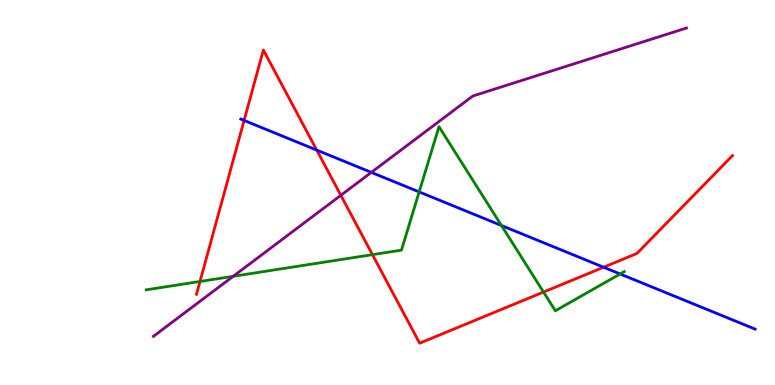[{'lines': ['blue', 'red'], 'intersections': [{'x': 3.15, 'y': 6.87}, {'x': 4.09, 'y': 6.1}, {'x': 7.79, 'y': 3.06}]}, {'lines': ['green', 'red'], 'intersections': [{'x': 2.58, 'y': 2.69}, {'x': 4.81, 'y': 3.39}, {'x': 7.01, 'y': 2.41}]}, {'lines': ['purple', 'red'], 'intersections': [{'x': 4.4, 'y': 4.93}]}, {'lines': ['blue', 'green'], 'intersections': [{'x': 5.41, 'y': 5.02}, {'x': 6.47, 'y': 4.14}, {'x': 8.0, 'y': 2.88}]}, {'lines': ['blue', 'purple'], 'intersections': [{'x': 4.79, 'y': 5.52}]}, {'lines': ['green', 'purple'], 'intersections': [{'x': 3.01, 'y': 2.82}]}]